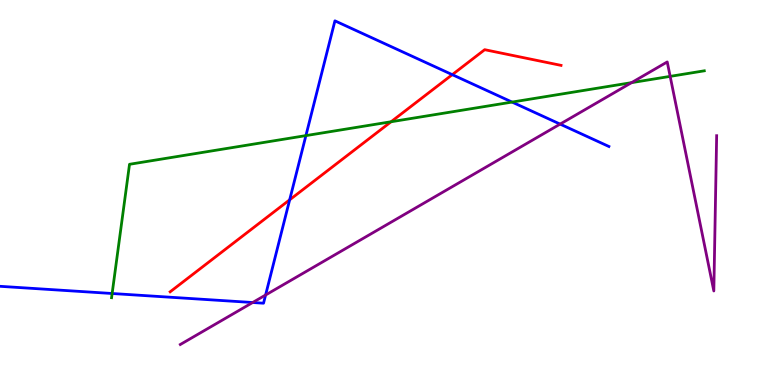[{'lines': ['blue', 'red'], 'intersections': [{'x': 3.74, 'y': 4.81}, {'x': 5.84, 'y': 8.06}]}, {'lines': ['green', 'red'], 'intersections': [{'x': 5.05, 'y': 6.84}]}, {'lines': ['purple', 'red'], 'intersections': []}, {'lines': ['blue', 'green'], 'intersections': [{'x': 1.45, 'y': 2.38}, {'x': 3.95, 'y': 6.48}, {'x': 6.61, 'y': 7.35}]}, {'lines': ['blue', 'purple'], 'intersections': [{'x': 3.26, 'y': 2.14}, {'x': 3.43, 'y': 2.34}, {'x': 7.23, 'y': 6.78}]}, {'lines': ['green', 'purple'], 'intersections': [{'x': 8.15, 'y': 7.85}, {'x': 8.65, 'y': 8.02}]}]